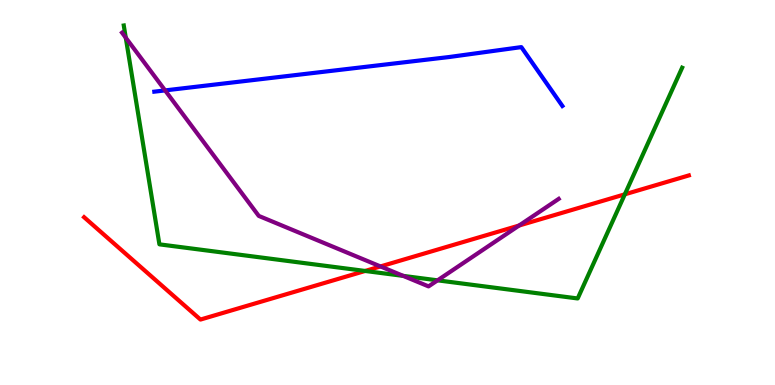[{'lines': ['blue', 'red'], 'intersections': []}, {'lines': ['green', 'red'], 'intersections': [{'x': 4.71, 'y': 2.96}, {'x': 8.06, 'y': 4.95}]}, {'lines': ['purple', 'red'], 'intersections': [{'x': 4.91, 'y': 3.08}, {'x': 6.7, 'y': 4.14}]}, {'lines': ['blue', 'green'], 'intersections': []}, {'lines': ['blue', 'purple'], 'intersections': [{'x': 2.13, 'y': 7.65}]}, {'lines': ['green', 'purple'], 'intersections': [{'x': 1.62, 'y': 9.02}, {'x': 5.2, 'y': 2.83}, {'x': 5.65, 'y': 2.72}]}]